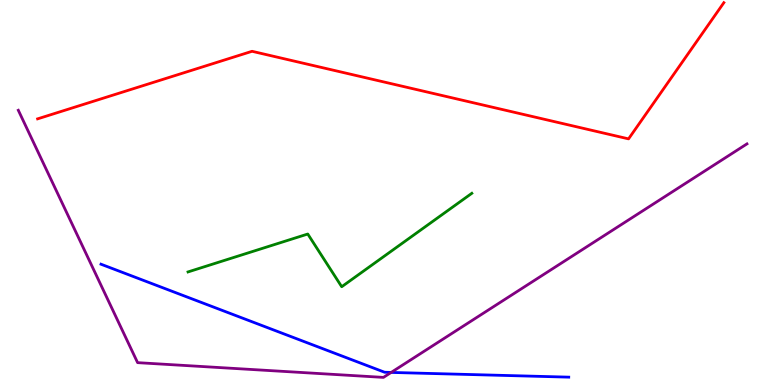[{'lines': ['blue', 'red'], 'intersections': []}, {'lines': ['green', 'red'], 'intersections': []}, {'lines': ['purple', 'red'], 'intersections': []}, {'lines': ['blue', 'green'], 'intersections': []}, {'lines': ['blue', 'purple'], 'intersections': [{'x': 5.05, 'y': 0.327}]}, {'lines': ['green', 'purple'], 'intersections': []}]